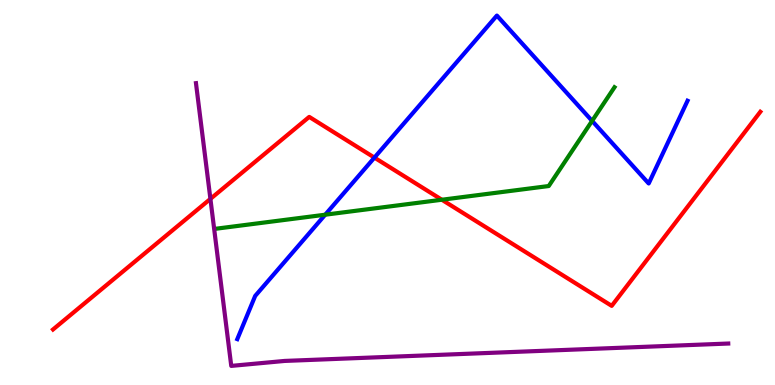[{'lines': ['blue', 'red'], 'intersections': [{'x': 4.83, 'y': 5.91}]}, {'lines': ['green', 'red'], 'intersections': [{'x': 5.7, 'y': 4.81}]}, {'lines': ['purple', 'red'], 'intersections': [{'x': 2.71, 'y': 4.83}]}, {'lines': ['blue', 'green'], 'intersections': [{'x': 4.2, 'y': 4.42}, {'x': 7.64, 'y': 6.86}]}, {'lines': ['blue', 'purple'], 'intersections': []}, {'lines': ['green', 'purple'], 'intersections': []}]